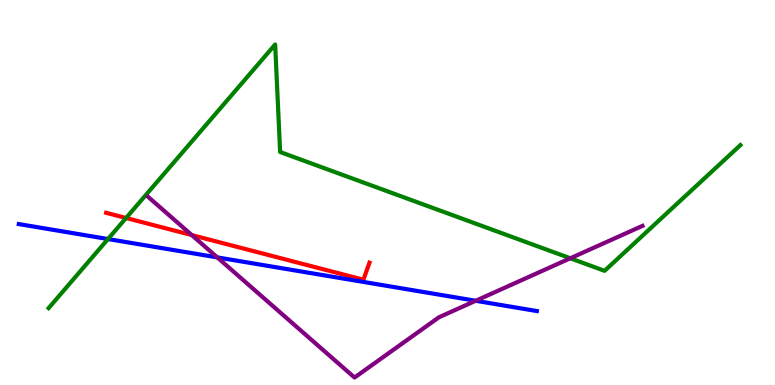[{'lines': ['blue', 'red'], 'intersections': []}, {'lines': ['green', 'red'], 'intersections': [{'x': 1.63, 'y': 4.34}]}, {'lines': ['purple', 'red'], 'intersections': [{'x': 2.47, 'y': 3.89}]}, {'lines': ['blue', 'green'], 'intersections': [{'x': 1.39, 'y': 3.79}]}, {'lines': ['blue', 'purple'], 'intersections': [{'x': 2.8, 'y': 3.31}, {'x': 6.14, 'y': 2.19}]}, {'lines': ['green', 'purple'], 'intersections': [{'x': 7.36, 'y': 3.29}]}]